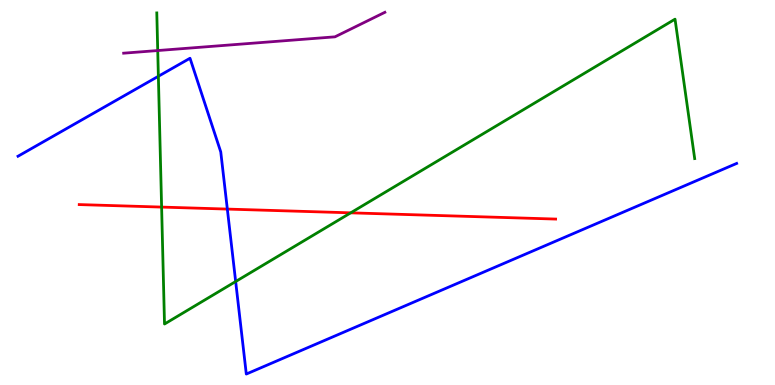[{'lines': ['blue', 'red'], 'intersections': [{'x': 2.93, 'y': 4.57}]}, {'lines': ['green', 'red'], 'intersections': [{'x': 2.09, 'y': 4.62}, {'x': 4.53, 'y': 4.47}]}, {'lines': ['purple', 'red'], 'intersections': []}, {'lines': ['blue', 'green'], 'intersections': [{'x': 2.04, 'y': 8.02}, {'x': 3.04, 'y': 2.69}]}, {'lines': ['blue', 'purple'], 'intersections': []}, {'lines': ['green', 'purple'], 'intersections': [{'x': 2.04, 'y': 8.69}]}]